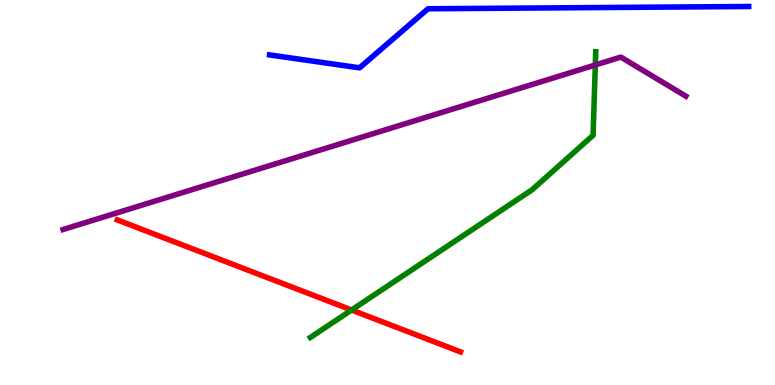[{'lines': ['blue', 'red'], 'intersections': []}, {'lines': ['green', 'red'], 'intersections': [{'x': 4.54, 'y': 1.95}]}, {'lines': ['purple', 'red'], 'intersections': []}, {'lines': ['blue', 'green'], 'intersections': []}, {'lines': ['blue', 'purple'], 'intersections': []}, {'lines': ['green', 'purple'], 'intersections': [{'x': 7.68, 'y': 8.31}]}]